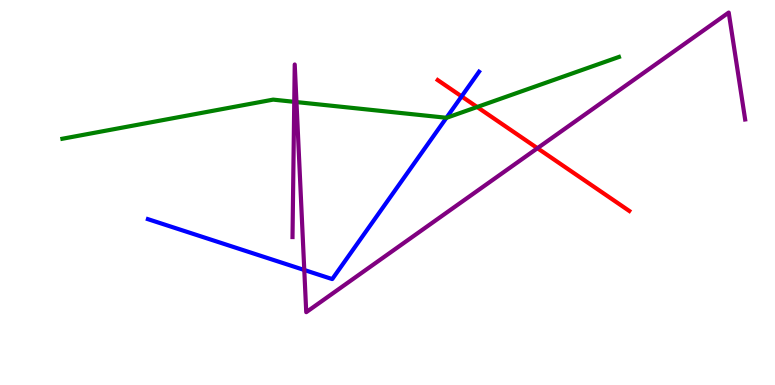[{'lines': ['blue', 'red'], 'intersections': [{'x': 5.96, 'y': 7.5}]}, {'lines': ['green', 'red'], 'intersections': [{'x': 6.16, 'y': 7.22}]}, {'lines': ['purple', 'red'], 'intersections': [{'x': 6.93, 'y': 6.15}]}, {'lines': ['blue', 'green'], 'intersections': [{'x': 5.76, 'y': 6.94}]}, {'lines': ['blue', 'purple'], 'intersections': [{'x': 3.93, 'y': 2.99}]}, {'lines': ['green', 'purple'], 'intersections': [{'x': 3.8, 'y': 7.35}, {'x': 3.83, 'y': 7.35}]}]